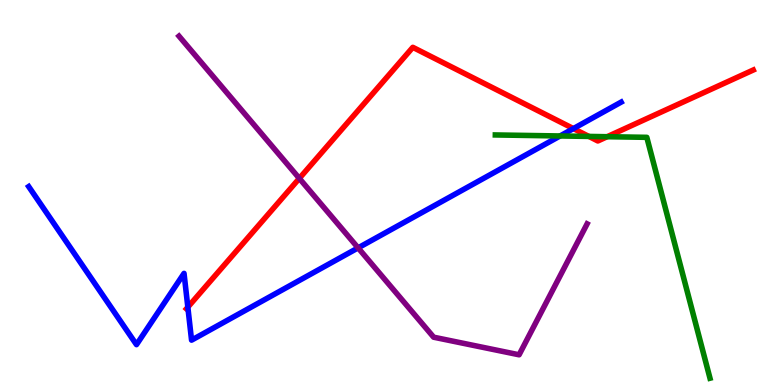[{'lines': ['blue', 'red'], 'intersections': [{'x': 2.42, 'y': 2.02}, {'x': 7.4, 'y': 6.66}]}, {'lines': ['green', 'red'], 'intersections': [{'x': 7.6, 'y': 6.46}, {'x': 7.83, 'y': 6.45}]}, {'lines': ['purple', 'red'], 'intersections': [{'x': 3.86, 'y': 5.37}]}, {'lines': ['blue', 'green'], 'intersections': [{'x': 7.23, 'y': 6.47}]}, {'lines': ['blue', 'purple'], 'intersections': [{'x': 4.62, 'y': 3.56}]}, {'lines': ['green', 'purple'], 'intersections': []}]